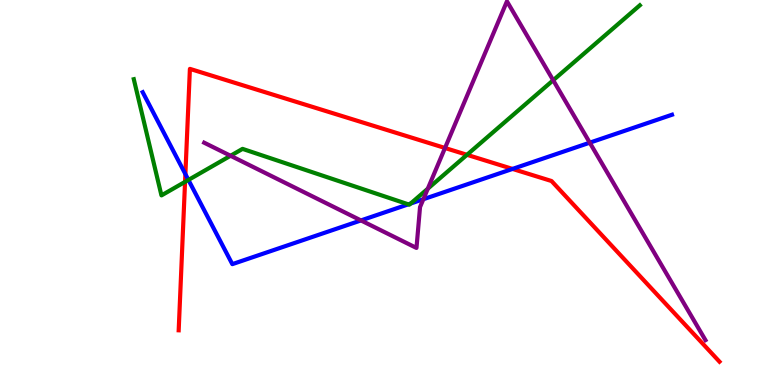[{'lines': ['blue', 'red'], 'intersections': [{'x': 2.39, 'y': 5.48}, {'x': 6.61, 'y': 5.61}]}, {'lines': ['green', 'red'], 'intersections': [{'x': 2.39, 'y': 5.28}, {'x': 6.03, 'y': 5.98}]}, {'lines': ['purple', 'red'], 'intersections': [{'x': 5.74, 'y': 6.16}]}, {'lines': ['blue', 'green'], 'intersections': [{'x': 2.43, 'y': 5.33}, {'x': 5.27, 'y': 4.69}, {'x': 5.3, 'y': 4.71}]}, {'lines': ['blue', 'purple'], 'intersections': [{'x': 4.66, 'y': 4.27}, {'x': 5.46, 'y': 4.83}, {'x': 7.61, 'y': 6.29}]}, {'lines': ['green', 'purple'], 'intersections': [{'x': 2.97, 'y': 5.95}, {'x': 5.52, 'y': 5.1}, {'x': 7.14, 'y': 7.92}]}]